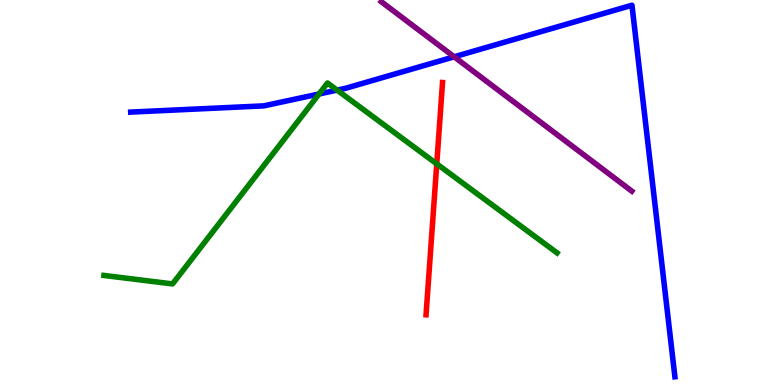[{'lines': ['blue', 'red'], 'intersections': []}, {'lines': ['green', 'red'], 'intersections': [{'x': 5.64, 'y': 5.74}]}, {'lines': ['purple', 'red'], 'intersections': []}, {'lines': ['blue', 'green'], 'intersections': [{'x': 4.12, 'y': 7.56}, {'x': 4.35, 'y': 7.66}]}, {'lines': ['blue', 'purple'], 'intersections': [{'x': 5.86, 'y': 8.52}]}, {'lines': ['green', 'purple'], 'intersections': []}]